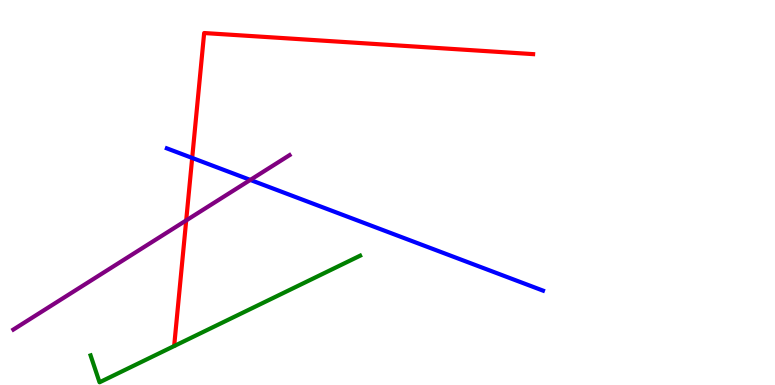[{'lines': ['blue', 'red'], 'intersections': [{'x': 2.48, 'y': 5.9}]}, {'lines': ['green', 'red'], 'intersections': []}, {'lines': ['purple', 'red'], 'intersections': [{'x': 2.4, 'y': 4.28}]}, {'lines': ['blue', 'green'], 'intersections': []}, {'lines': ['blue', 'purple'], 'intersections': [{'x': 3.23, 'y': 5.33}]}, {'lines': ['green', 'purple'], 'intersections': []}]